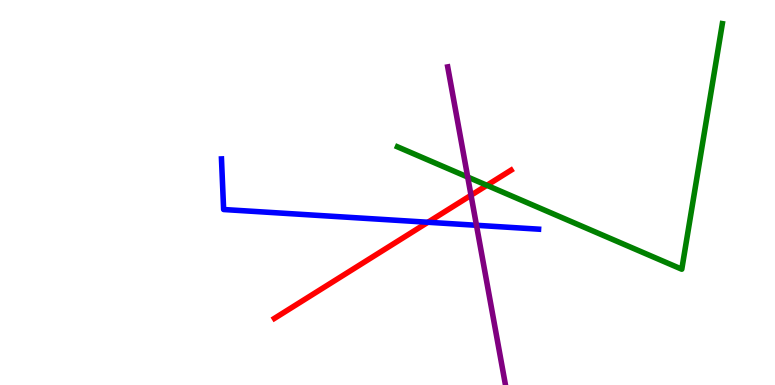[{'lines': ['blue', 'red'], 'intersections': [{'x': 5.52, 'y': 4.23}]}, {'lines': ['green', 'red'], 'intersections': [{'x': 6.28, 'y': 5.19}]}, {'lines': ['purple', 'red'], 'intersections': [{'x': 6.08, 'y': 4.93}]}, {'lines': ['blue', 'green'], 'intersections': []}, {'lines': ['blue', 'purple'], 'intersections': [{'x': 6.15, 'y': 4.15}]}, {'lines': ['green', 'purple'], 'intersections': [{'x': 6.04, 'y': 5.4}]}]